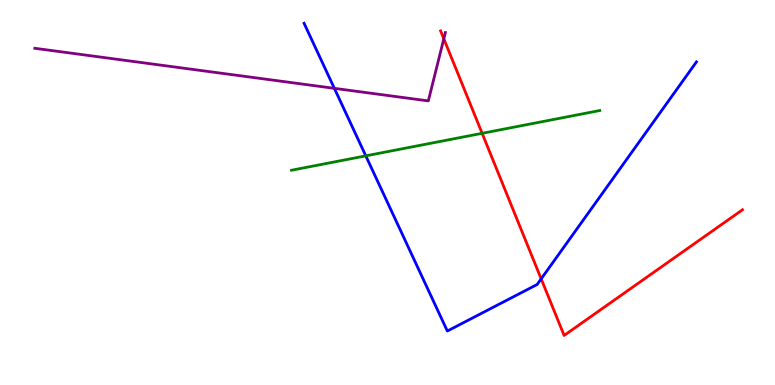[{'lines': ['blue', 'red'], 'intersections': [{'x': 6.98, 'y': 2.76}]}, {'lines': ['green', 'red'], 'intersections': [{'x': 6.22, 'y': 6.54}]}, {'lines': ['purple', 'red'], 'intersections': [{'x': 5.73, 'y': 8.99}]}, {'lines': ['blue', 'green'], 'intersections': [{'x': 4.72, 'y': 5.95}]}, {'lines': ['blue', 'purple'], 'intersections': [{'x': 4.31, 'y': 7.71}]}, {'lines': ['green', 'purple'], 'intersections': []}]